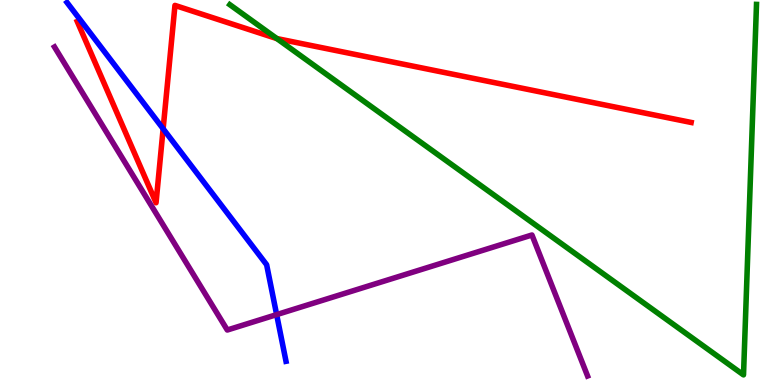[{'lines': ['blue', 'red'], 'intersections': [{'x': 2.1, 'y': 6.66}]}, {'lines': ['green', 'red'], 'intersections': [{'x': 3.57, 'y': 9.0}]}, {'lines': ['purple', 'red'], 'intersections': []}, {'lines': ['blue', 'green'], 'intersections': []}, {'lines': ['blue', 'purple'], 'intersections': [{'x': 3.57, 'y': 1.83}]}, {'lines': ['green', 'purple'], 'intersections': []}]